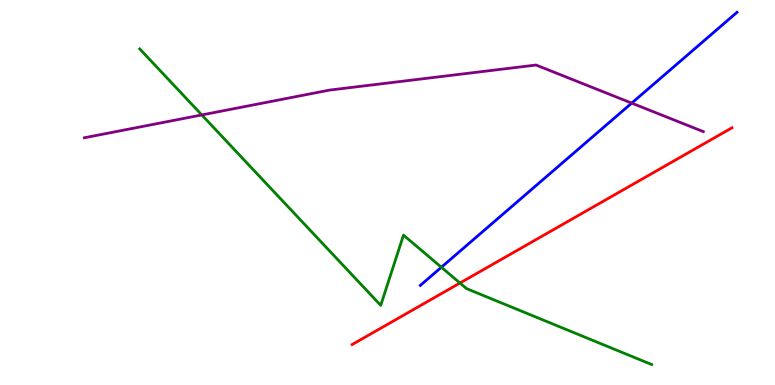[{'lines': ['blue', 'red'], 'intersections': []}, {'lines': ['green', 'red'], 'intersections': [{'x': 5.93, 'y': 2.65}]}, {'lines': ['purple', 'red'], 'intersections': []}, {'lines': ['blue', 'green'], 'intersections': [{'x': 5.7, 'y': 3.06}]}, {'lines': ['blue', 'purple'], 'intersections': [{'x': 8.15, 'y': 7.32}]}, {'lines': ['green', 'purple'], 'intersections': [{'x': 2.6, 'y': 7.01}]}]